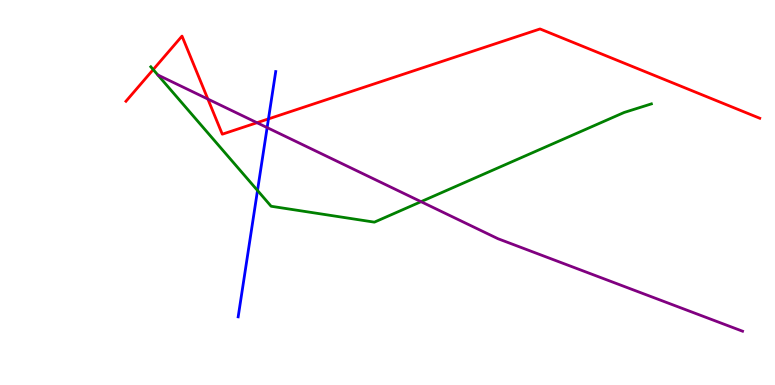[{'lines': ['blue', 'red'], 'intersections': [{'x': 3.46, 'y': 6.91}]}, {'lines': ['green', 'red'], 'intersections': [{'x': 1.98, 'y': 8.19}]}, {'lines': ['purple', 'red'], 'intersections': [{'x': 2.68, 'y': 7.43}, {'x': 3.32, 'y': 6.81}]}, {'lines': ['blue', 'green'], 'intersections': [{'x': 3.32, 'y': 5.05}]}, {'lines': ['blue', 'purple'], 'intersections': [{'x': 3.45, 'y': 6.69}]}, {'lines': ['green', 'purple'], 'intersections': [{'x': 5.43, 'y': 4.76}]}]